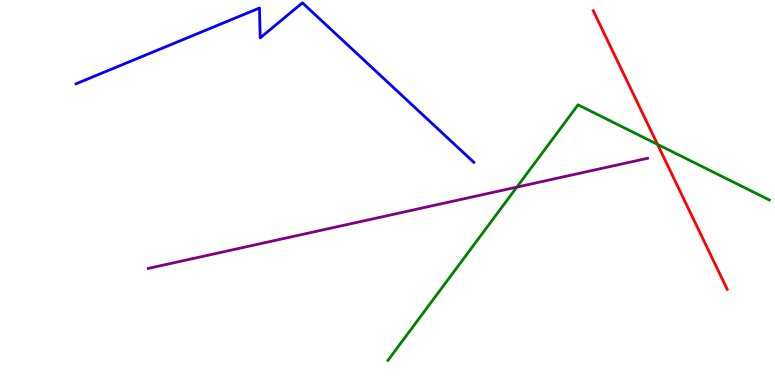[{'lines': ['blue', 'red'], 'intersections': []}, {'lines': ['green', 'red'], 'intersections': [{'x': 8.48, 'y': 6.25}]}, {'lines': ['purple', 'red'], 'intersections': []}, {'lines': ['blue', 'green'], 'intersections': []}, {'lines': ['blue', 'purple'], 'intersections': []}, {'lines': ['green', 'purple'], 'intersections': [{'x': 6.67, 'y': 5.14}]}]